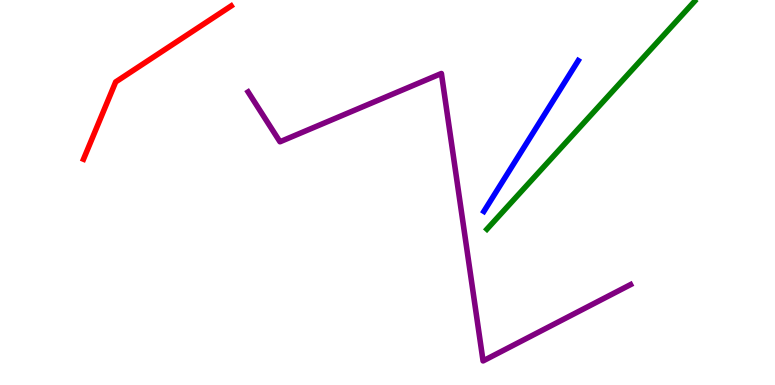[{'lines': ['blue', 'red'], 'intersections': []}, {'lines': ['green', 'red'], 'intersections': []}, {'lines': ['purple', 'red'], 'intersections': []}, {'lines': ['blue', 'green'], 'intersections': []}, {'lines': ['blue', 'purple'], 'intersections': []}, {'lines': ['green', 'purple'], 'intersections': []}]